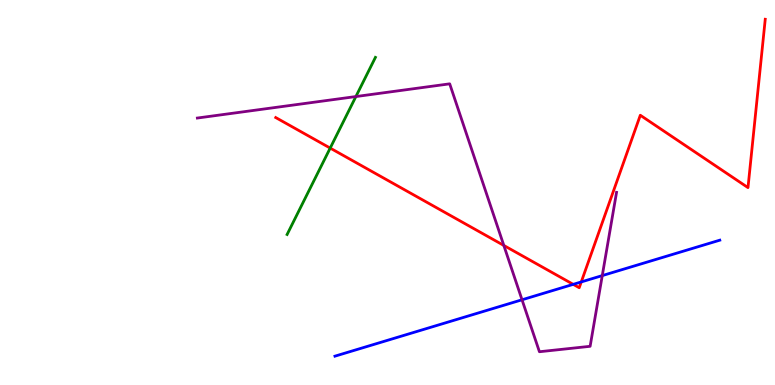[{'lines': ['blue', 'red'], 'intersections': [{'x': 7.4, 'y': 2.61}, {'x': 7.5, 'y': 2.68}]}, {'lines': ['green', 'red'], 'intersections': [{'x': 4.26, 'y': 6.15}]}, {'lines': ['purple', 'red'], 'intersections': [{'x': 6.5, 'y': 3.62}]}, {'lines': ['blue', 'green'], 'intersections': []}, {'lines': ['blue', 'purple'], 'intersections': [{'x': 6.74, 'y': 2.21}, {'x': 7.77, 'y': 2.84}]}, {'lines': ['green', 'purple'], 'intersections': [{'x': 4.59, 'y': 7.49}]}]